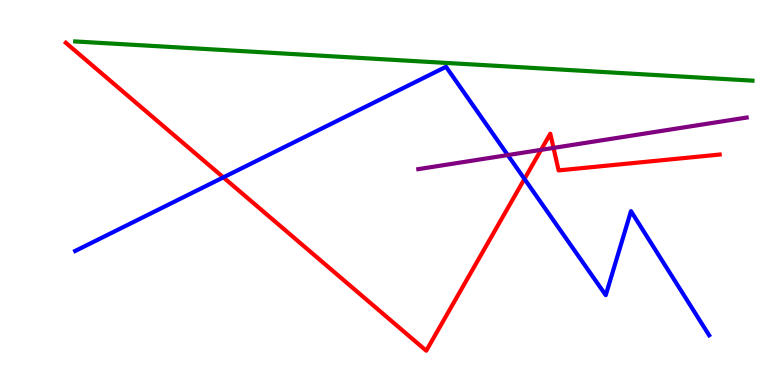[{'lines': ['blue', 'red'], 'intersections': [{'x': 2.88, 'y': 5.39}, {'x': 6.77, 'y': 5.35}]}, {'lines': ['green', 'red'], 'intersections': []}, {'lines': ['purple', 'red'], 'intersections': [{'x': 6.98, 'y': 6.11}, {'x': 7.14, 'y': 6.16}]}, {'lines': ['blue', 'green'], 'intersections': []}, {'lines': ['blue', 'purple'], 'intersections': [{'x': 6.55, 'y': 5.97}]}, {'lines': ['green', 'purple'], 'intersections': []}]